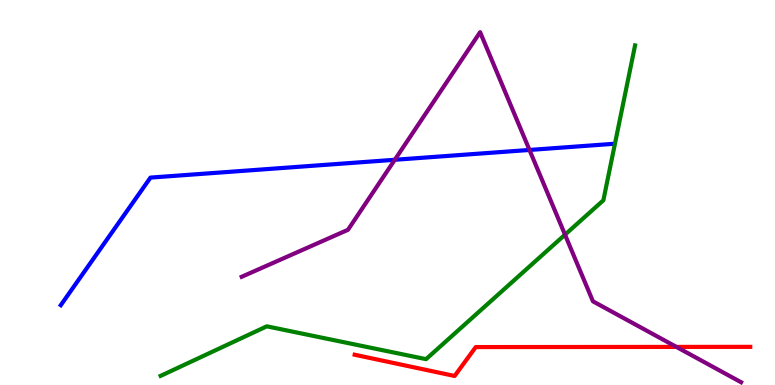[{'lines': ['blue', 'red'], 'intersections': []}, {'lines': ['green', 'red'], 'intersections': []}, {'lines': ['purple', 'red'], 'intersections': [{'x': 8.73, 'y': 0.989}]}, {'lines': ['blue', 'green'], 'intersections': []}, {'lines': ['blue', 'purple'], 'intersections': [{'x': 5.09, 'y': 5.85}, {'x': 6.83, 'y': 6.11}]}, {'lines': ['green', 'purple'], 'intersections': [{'x': 7.29, 'y': 3.9}]}]